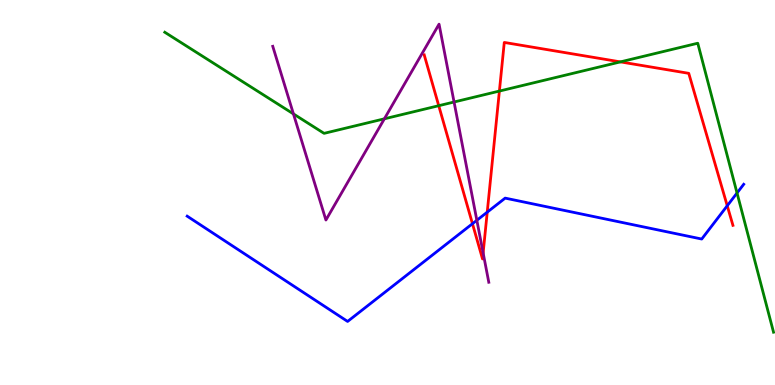[{'lines': ['blue', 'red'], 'intersections': [{'x': 6.1, 'y': 4.19}, {'x': 6.29, 'y': 4.49}, {'x': 9.38, 'y': 4.66}]}, {'lines': ['green', 'red'], 'intersections': [{'x': 5.66, 'y': 7.25}, {'x': 6.44, 'y': 7.63}, {'x': 8.01, 'y': 8.39}]}, {'lines': ['purple', 'red'], 'intersections': [{'x': 6.23, 'y': 3.43}]}, {'lines': ['blue', 'green'], 'intersections': [{'x': 9.51, 'y': 4.99}]}, {'lines': ['blue', 'purple'], 'intersections': [{'x': 6.15, 'y': 4.28}]}, {'lines': ['green', 'purple'], 'intersections': [{'x': 3.79, 'y': 7.04}, {'x': 4.96, 'y': 6.91}, {'x': 5.86, 'y': 7.35}]}]